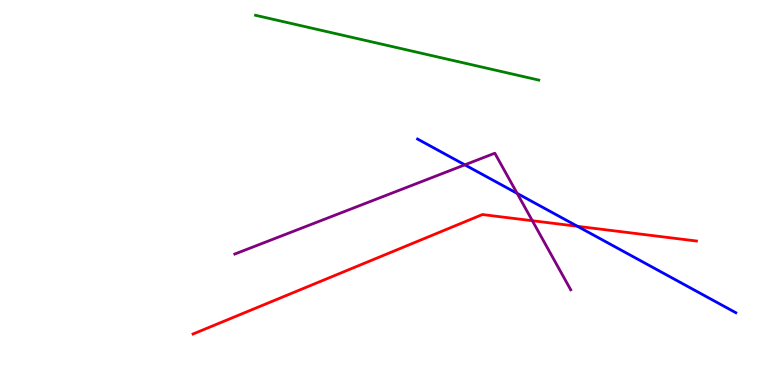[{'lines': ['blue', 'red'], 'intersections': [{'x': 7.45, 'y': 4.12}]}, {'lines': ['green', 'red'], 'intersections': []}, {'lines': ['purple', 'red'], 'intersections': [{'x': 6.87, 'y': 4.27}]}, {'lines': ['blue', 'green'], 'intersections': []}, {'lines': ['blue', 'purple'], 'intersections': [{'x': 6.0, 'y': 5.72}, {'x': 6.67, 'y': 4.98}]}, {'lines': ['green', 'purple'], 'intersections': []}]